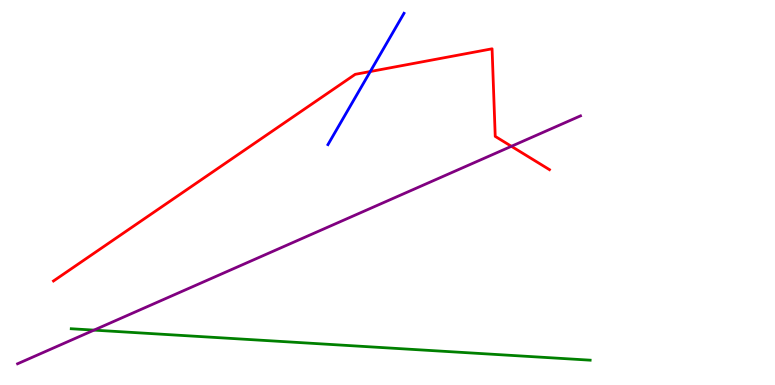[{'lines': ['blue', 'red'], 'intersections': [{'x': 4.78, 'y': 8.14}]}, {'lines': ['green', 'red'], 'intersections': []}, {'lines': ['purple', 'red'], 'intersections': [{'x': 6.6, 'y': 6.2}]}, {'lines': ['blue', 'green'], 'intersections': []}, {'lines': ['blue', 'purple'], 'intersections': []}, {'lines': ['green', 'purple'], 'intersections': [{'x': 1.21, 'y': 1.43}]}]